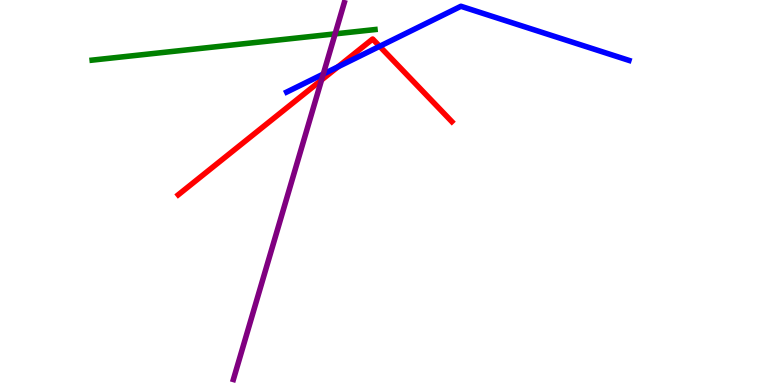[{'lines': ['blue', 'red'], 'intersections': [{'x': 4.36, 'y': 8.26}, {'x': 4.9, 'y': 8.8}]}, {'lines': ['green', 'red'], 'intersections': []}, {'lines': ['purple', 'red'], 'intersections': [{'x': 4.15, 'y': 7.92}]}, {'lines': ['blue', 'green'], 'intersections': []}, {'lines': ['blue', 'purple'], 'intersections': [{'x': 4.17, 'y': 8.08}]}, {'lines': ['green', 'purple'], 'intersections': [{'x': 4.32, 'y': 9.12}]}]